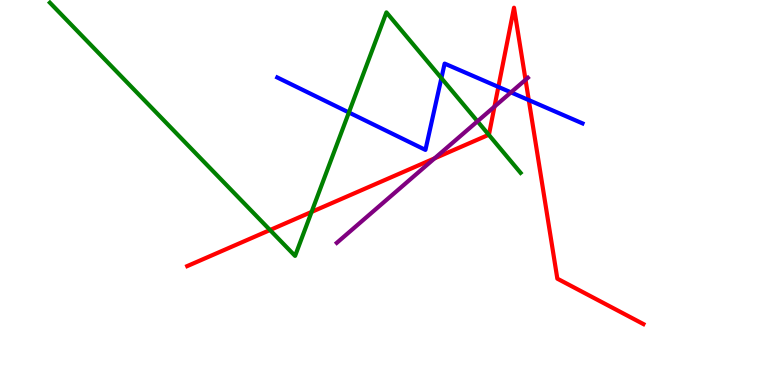[{'lines': ['blue', 'red'], 'intersections': [{'x': 6.43, 'y': 7.74}, {'x': 6.82, 'y': 7.4}]}, {'lines': ['green', 'red'], 'intersections': [{'x': 3.48, 'y': 4.03}, {'x': 4.02, 'y': 4.5}, {'x': 6.31, 'y': 6.5}]}, {'lines': ['purple', 'red'], 'intersections': [{'x': 5.61, 'y': 5.89}, {'x': 6.38, 'y': 7.23}, {'x': 6.78, 'y': 7.93}]}, {'lines': ['blue', 'green'], 'intersections': [{'x': 4.5, 'y': 7.08}, {'x': 5.7, 'y': 7.97}]}, {'lines': ['blue', 'purple'], 'intersections': [{'x': 6.59, 'y': 7.6}]}, {'lines': ['green', 'purple'], 'intersections': [{'x': 6.16, 'y': 6.85}]}]